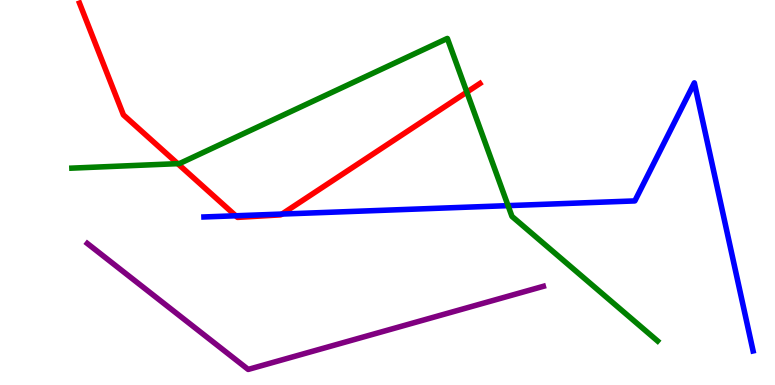[{'lines': ['blue', 'red'], 'intersections': [{'x': 3.04, 'y': 4.4}, {'x': 3.64, 'y': 4.44}]}, {'lines': ['green', 'red'], 'intersections': [{'x': 2.29, 'y': 5.75}, {'x': 6.02, 'y': 7.61}]}, {'lines': ['purple', 'red'], 'intersections': []}, {'lines': ['blue', 'green'], 'intersections': [{'x': 6.56, 'y': 4.66}]}, {'lines': ['blue', 'purple'], 'intersections': []}, {'lines': ['green', 'purple'], 'intersections': []}]